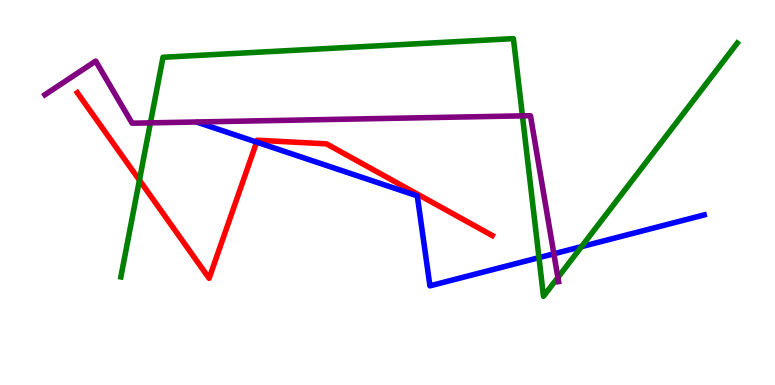[{'lines': ['blue', 'red'], 'intersections': [{'x': 3.31, 'y': 6.31}]}, {'lines': ['green', 'red'], 'intersections': [{'x': 1.8, 'y': 5.32}]}, {'lines': ['purple', 'red'], 'intersections': []}, {'lines': ['blue', 'green'], 'intersections': [{'x': 6.95, 'y': 3.31}, {'x': 7.5, 'y': 3.59}]}, {'lines': ['blue', 'purple'], 'intersections': [{'x': 7.15, 'y': 3.41}]}, {'lines': ['green', 'purple'], 'intersections': [{'x': 1.94, 'y': 6.81}, {'x': 6.74, 'y': 6.99}, {'x': 7.2, 'y': 2.79}]}]